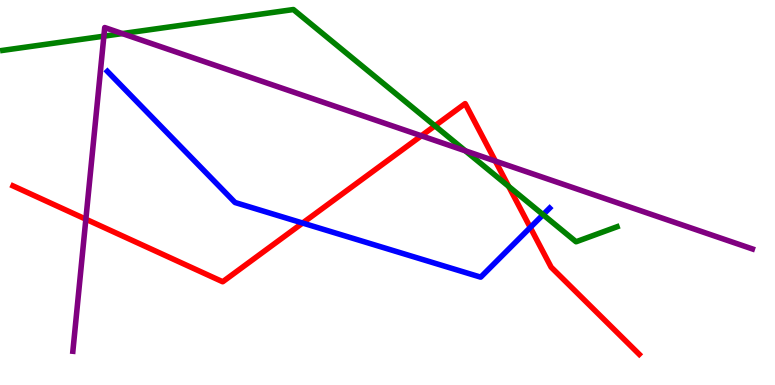[{'lines': ['blue', 'red'], 'intersections': [{'x': 3.9, 'y': 4.21}, {'x': 6.84, 'y': 4.09}]}, {'lines': ['green', 'red'], 'intersections': [{'x': 5.61, 'y': 6.73}, {'x': 6.56, 'y': 5.16}]}, {'lines': ['purple', 'red'], 'intersections': [{'x': 1.11, 'y': 4.31}, {'x': 5.44, 'y': 6.47}, {'x': 6.39, 'y': 5.82}]}, {'lines': ['blue', 'green'], 'intersections': [{'x': 7.01, 'y': 4.42}]}, {'lines': ['blue', 'purple'], 'intersections': []}, {'lines': ['green', 'purple'], 'intersections': [{'x': 1.34, 'y': 9.06}, {'x': 1.58, 'y': 9.13}, {'x': 6.0, 'y': 6.08}]}]